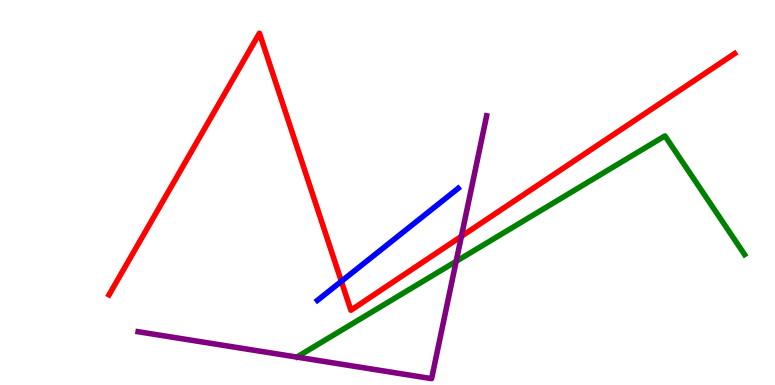[{'lines': ['blue', 'red'], 'intersections': [{'x': 4.4, 'y': 2.69}]}, {'lines': ['green', 'red'], 'intersections': []}, {'lines': ['purple', 'red'], 'intersections': [{'x': 5.95, 'y': 3.86}]}, {'lines': ['blue', 'green'], 'intersections': []}, {'lines': ['blue', 'purple'], 'intersections': []}, {'lines': ['green', 'purple'], 'intersections': [{'x': 5.89, 'y': 3.21}]}]